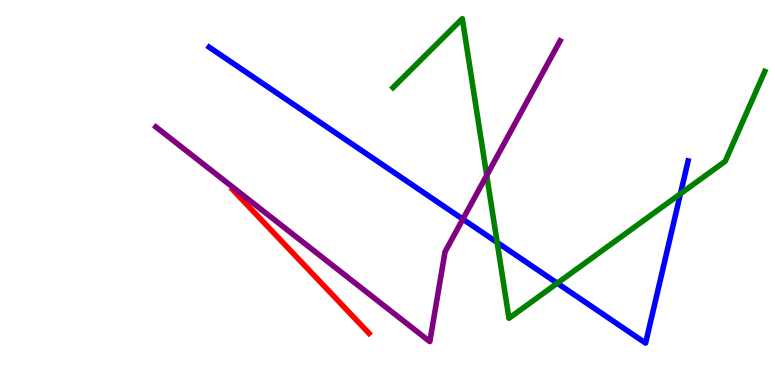[{'lines': ['blue', 'red'], 'intersections': []}, {'lines': ['green', 'red'], 'intersections': []}, {'lines': ['purple', 'red'], 'intersections': []}, {'lines': ['blue', 'green'], 'intersections': [{'x': 6.41, 'y': 3.7}, {'x': 7.19, 'y': 2.64}, {'x': 8.78, 'y': 4.97}]}, {'lines': ['blue', 'purple'], 'intersections': [{'x': 5.97, 'y': 4.31}]}, {'lines': ['green', 'purple'], 'intersections': [{'x': 6.28, 'y': 5.44}]}]